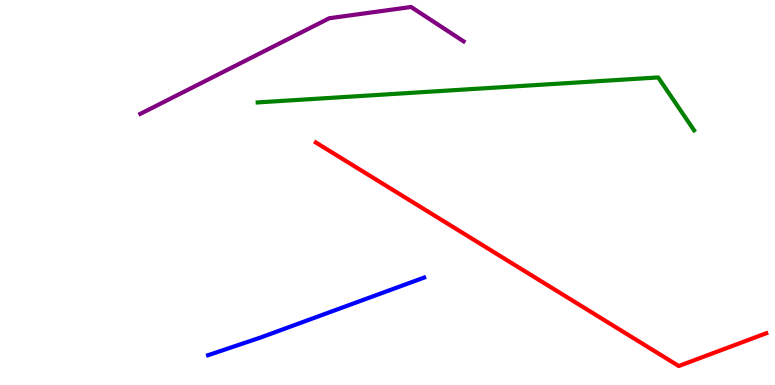[{'lines': ['blue', 'red'], 'intersections': []}, {'lines': ['green', 'red'], 'intersections': []}, {'lines': ['purple', 'red'], 'intersections': []}, {'lines': ['blue', 'green'], 'intersections': []}, {'lines': ['blue', 'purple'], 'intersections': []}, {'lines': ['green', 'purple'], 'intersections': []}]